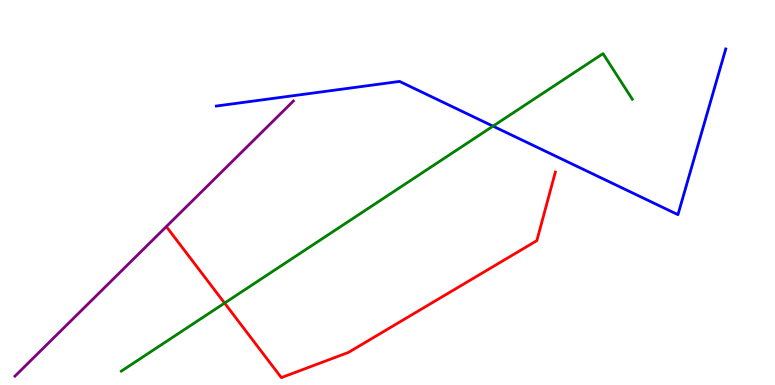[{'lines': ['blue', 'red'], 'intersections': []}, {'lines': ['green', 'red'], 'intersections': [{'x': 2.9, 'y': 2.13}]}, {'lines': ['purple', 'red'], 'intersections': []}, {'lines': ['blue', 'green'], 'intersections': [{'x': 6.36, 'y': 6.72}]}, {'lines': ['blue', 'purple'], 'intersections': []}, {'lines': ['green', 'purple'], 'intersections': []}]